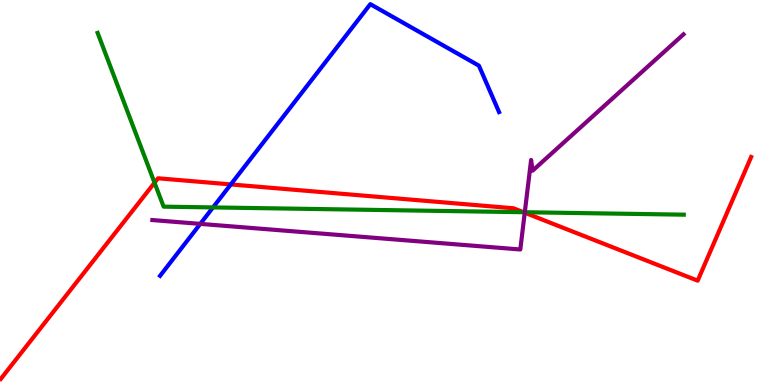[{'lines': ['blue', 'red'], 'intersections': [{'x': 2.98, 'y': 5.21}]}, {'lines': ['green', 'red'], 'intersections': [{'x': 1.99, 'y': 5.25}, {'x': 6.75, 'y': 4.49}]}, {'lines': ['purple', 'red'], 'intersections': [{'x': 6.77, 'y': 4.48}]}, {'lines': ['blue', 'green'], 'intersections': [{'x': 2.75, 'y': 4.61}]}, {'lines': ['blue', 'purple'], 'intersections': [{'x': 2.58, 'y': 4.18}]}, {'lines': ['green', 'purple'], 'intersections': [{'x': 6.77, 'y': 4.49}]}]